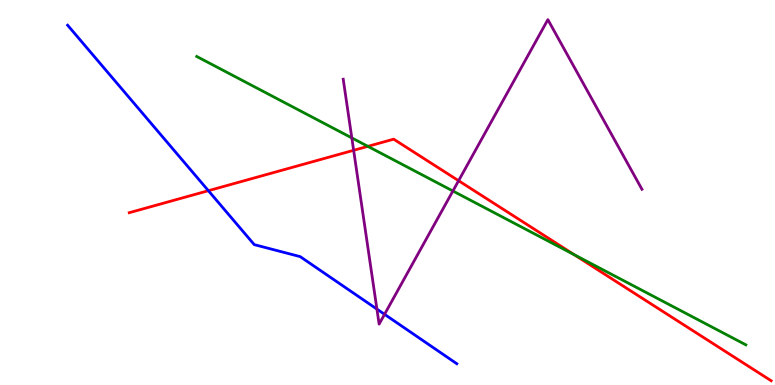[{'lines': ['blue', 'red'], 'intersections': [{'x': 2.69, 'y': 5.05}]}, {'lines': ['green', 'red'], 'intersections': [{'x': 4.75, 'y': 6.2}, {'x': 7.41, 'y': 3.39}]}, {'lines': ['purple', 'red'], 'intersections': [{'x': 4.56, 'y': 6.1}, {'x': 5.92, 'y': 5.31}]}, {'lines': ['blue', 'green'], 'intersections': []}, {'lines': ['blue', 'purple'], 'intersections': [{'x': 4.86, 'y': 1.97}, {'x': 4.96, 'y': 1.84}]}, {'lines': ['green', 'purple'], 'intersections': [{'x': 4.54, 'y': 6.42}, {'x': 5.84, 'y': 5.04}]}]